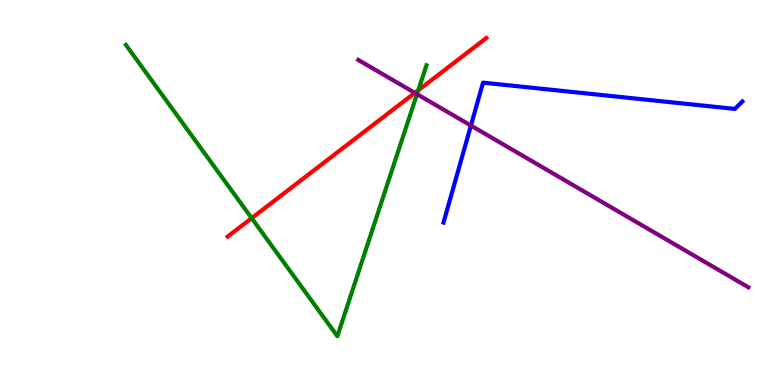[{'lines': ['blue', 'red'], 'intersections': []}, {'lines': ['green', 'red'], 'intersections': [{'x': 3.25, 'y': 4.33}, {'x': 5.4, 'y': 7.66}]}, {'lines': ['purple', 'red'], 'intersections': [{'x': 5.35, 'y': 7.59}]}, {'lines': ['blue', 'green'], 'intersections': []}, {'lines': ['blue', 'purple'], 'intersections': [{'x': 6.08, 'y': 6.74}]}, {'lines': ['green', 'purple'], 'intersections': [{'x': 5.38, 'y': 7.55}]}]